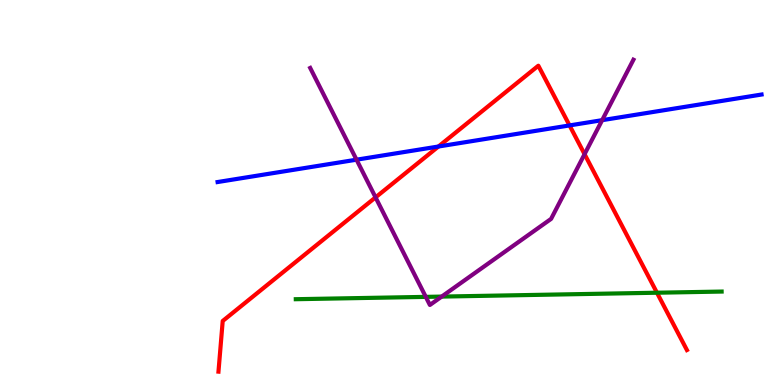[{'lines': ['blue', 'red'], 'intersections': [{'x': 5.66, 'y': 6.19}, {'x': 7.35, 'y': 6.74}]}, {'lines': ['green', 'red'], 'intersections': [{'x': 8.48, 'y': 2.4}]}, {'lines': ['purple', 'red'], 'intersections': [{'x': 4.85, 'y': 4.87}, {'x': 7.54, 'y': 6.0}]}, {'lines': ['blue', 'green'], 'intersections': []}, {'lines': ['blue', 'purple'], 'intersections': [{'x': 4.6, 'y': 5.85}, {'x': 7.77, 'y': 6.88}]}, {'lines': ['green', 'purple'], 'intersections': [{'x': 5.49, 'y': 2.29}, {'x': 5.7, 'y': 2.3}]}]